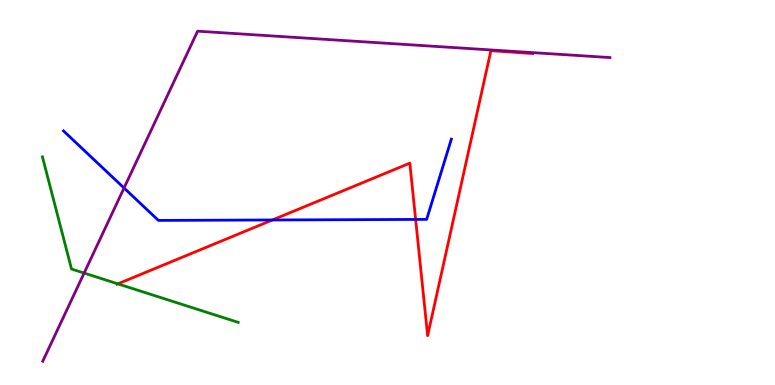[{'lines': ['blue', 'red'], 'intersections': [{'x': 3.51, 'y': 4.29}, {'x': 5.36, 'y': 4.3}]}, {'lines': ['green', 'red'], 'intersections': [{'x': 1.52, 'y': 2.63}]}, {'lines': ['purple', 'red'], 'intersections': []}, {'lines': ['blue', 'green'], 'intersections': []}, {'lines': ['blue', 'purple'], 'intersections': [{'x': 1.6, 'y': 5.12}]}, {'lines': ['green', 'purple'], 'intersections': [{'x': 1.09, 'y': 2.91}]}]